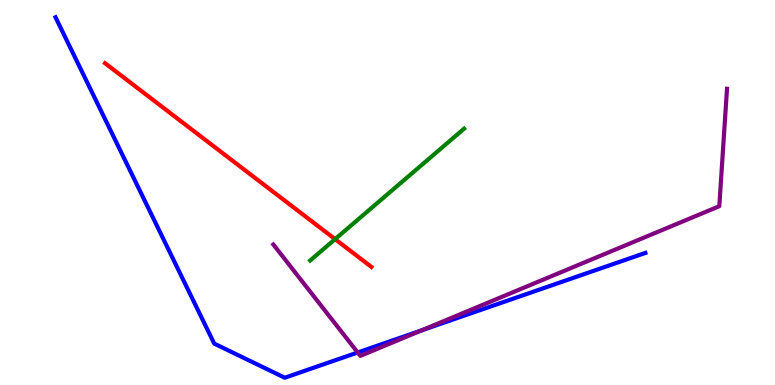[{'lines': ['blue', 'red'], 'intersections': []}, {'lines': ['green', 'red'], 'intersections': [{'x': 4.32, 'y': 3.79}]}, {'lines': ['purple', 'red'], 'intersections': []}, {'lines': ['blue', 'green'], 'intersections': []}, {'lines': ['blue', 'purple'], 'intersections': [{'x': 4.62, 'y': 0.845}, {'x': 5.44, 'y': 1.42}]}, {'lines': ['green', 'purple'], 'intersections': []}]